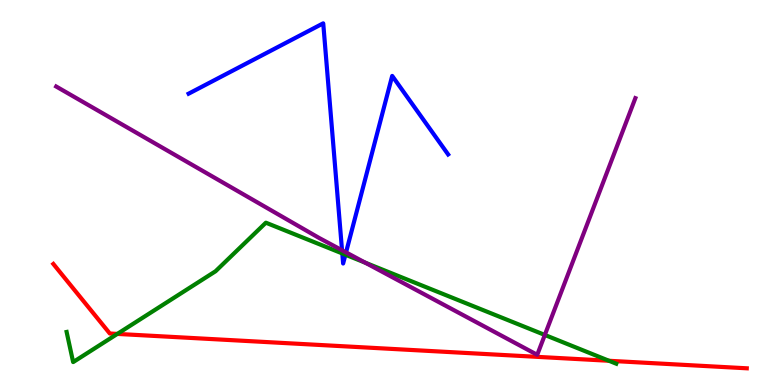[{'lines': ['blue', 'red'], 'intersections': []}, {'lines': ['green', 'red'], 'intersections': [{'x': 1.51, 'y': 1.33}, {'x': 7.86, 'y': 0.629}]}, {'lines': ['purple', 'red'], 'intersections': []}, {'lines': ['blue', 'green'], 'intersections': [{'x': 4.42, 'y': 3.42}, {'x': 4.46, 'y': 3.38}]}, {'lines': ['blue', 'purple'], 'intersections': [{'x': 4.41, 'y': 3.5}, {'x': 4.47, 'y': 3.44}]}, {'lines': ['green', 'purple'], 'intersections': [{'x': 4.71, 'y': 3.18}, {'x': 7.03, 'y': 1.3}]}]